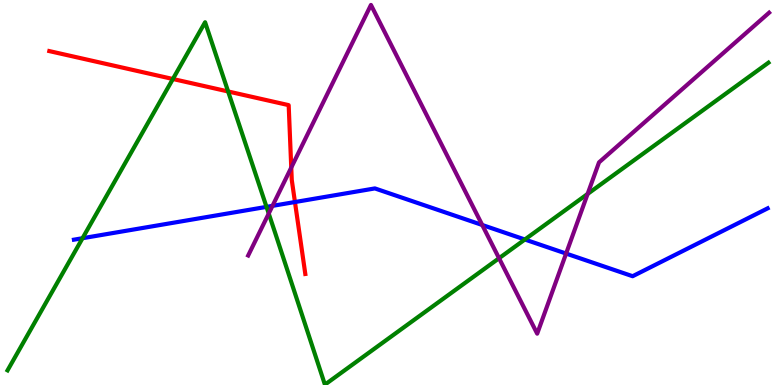[{'lines': ['blue', 'red'], 'intersections': [{'x': 3.81, 'y': 4.75}]}, {'lines': ['green', 'red'], 'intersections': [{'x': 2.23, 'y': 7.95}, {'x': 2.94, 'y': 7.62}]}, {'lines': ['purple', 'red'], 'intersections': [{'x': 3.76, 'y': 5.65}]}, {'lines': ['blue', 'green'], 'intersections': [{'x': 1.06, 'y': 3.81}, {'x': 3.44, 'y': 4.63}, {'x': 6.77, 'y': 3.78}]}, {'lines': ['blue', 'purple'], 'intersections': [{'x': 3.52, 'y': 4.65}, {'x': 6.22, 'y': 4.16}, {'x': 7.3, 'y': 3.41}]}, {'lines': ['green', 'purple'], 'intersections': [{'x': 3.47, 'y': 4.45}, {'x': 6.44, 'y': 3.29}, {'x': 7.58, 'y': 4.96}]}]